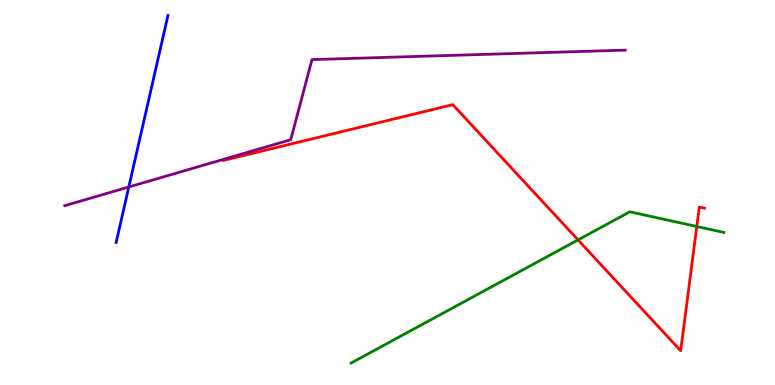[{'lines': ['blue', 'red'], 'intersections': []}, {'lines': ['green', 'red'], 'intersections': [{'x': 7.46, 'y': 3.77}, {'x': 8.99, 'y': 4.12}]}, {'lines': ['purple', 'red'], 'intersections': []}, {'lines': ['blue', 'green'], 'intersections': []}, {'lines': ['blue', 'purple'], 'intersections': [{'x': 1.66, 'y': 5.14}]}, {'lines': ['green', 'purple'], 'intersections': []}]